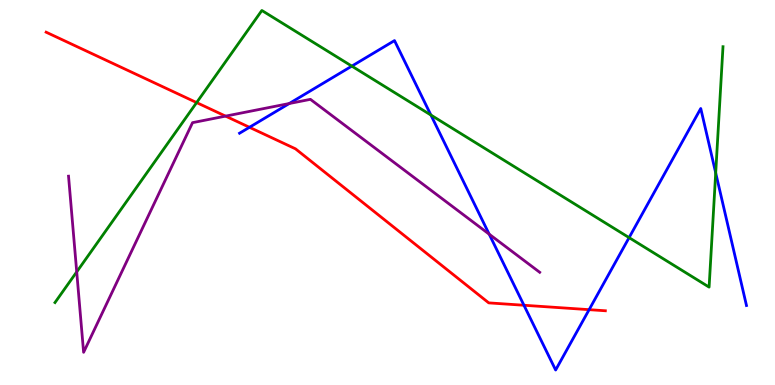[{'lines': ['blue', 'red'], 'intersections': [{'x': 3.22, 'y': 6.69}, {'x': 6.76, 'y': 2.07}, {'x': 7.6, 'y': 1.96}]}, {'lines': ['green', 'red'], 'intersections': [{'x': 2.54, 'y': 7.34}]}, {'lines': ['purple', 'red'], 'intersections': [{'x': 2.91, 'y': 6.98}]}, {'lines': ['blue', 'green'], 'intersections': [{'x': 4.54, 'y': 8.28}, {'x': 5.56, 'y': 7.01}, {'x': 8.12, 'y': 3.83}, {'x': 9.23, 'y': 5.51}]}, {'lines': ['blue', 'purple'], 'intersections': [{'x': 3.73, 'y': 7.31}, {'x': 6.31, 'y': 3.92}]}, {'lines': ['green', 'purple'], 'intersections': [{'x': 0.99, 'y': 2.94}]}]